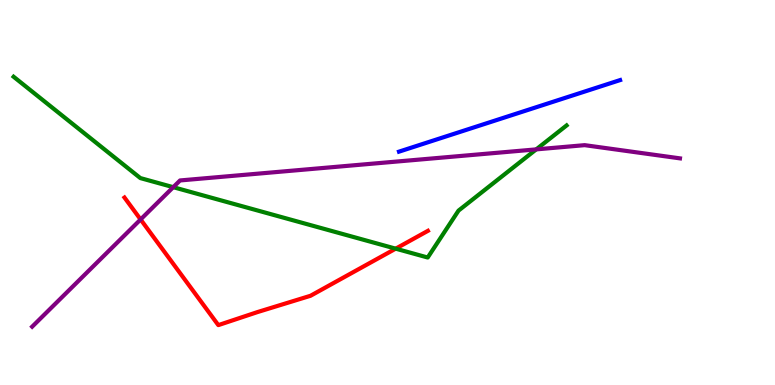[{'lines': ['blue', 'red'], 'intersections': []}, {'lines': ['green', 'red'], 'intersections': [{'x': 5.11, 'y': 3.54}]}, {'lines': ['purple', 'red'], 'intersections': [{'x': 1.81, 'y': 4.3}]}, {'lines': ['blue', 'green'], 'intersections': []}, {'lines': ['blue', 'purple'], 'intersections': []}, {'lines': ['green', 'purple'], 'intersections': [{'x': 2.24, 'y': 5.14}, {'x': 6.92, 'y': 6.12}]}]